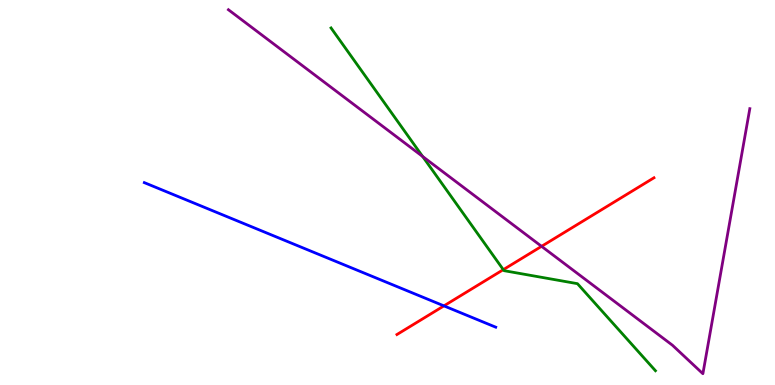[{'lines': ['blue', 'red'], 'intersections': [{'x': 5.73, 'y': 2.06}]}, {'lines': ['green', 'red'], 'intersections': [{'x': 6.49, 'y': 3.0}]}, {'lines': ['purple', 'red'], 'intersections': [{'x': 6.99, 'y': 3.6}]}, {'lines': ['blue', 'green'], 'intersections': []}, {'lines': ['blue', 'purple'], 'intersections': []}, {'lines': ['green', 'purple'], 'intersections': [{'x': 5.45, 'y': 5.94}]}]